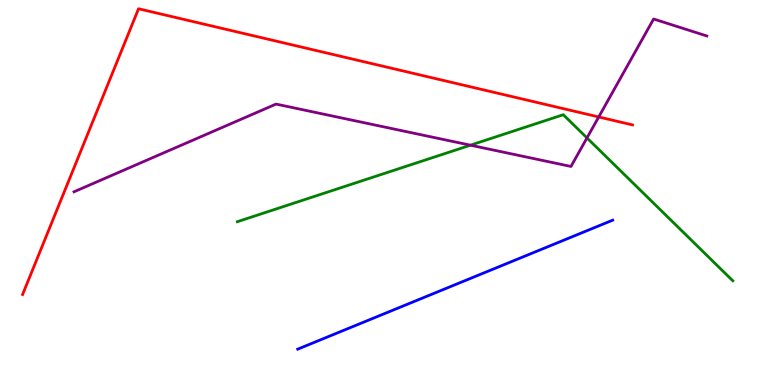[{'lines': ['blue', 'red'], 'intersections': []}, {'lines': ['green', 'red'], 'intersections': []}, {'lines': ['purple', 'red'], 'intersections': [{'x': 7.73, 'y': 6.96}]}, {'lines': ['blue', 'green'], 'intersections': []}, {'lines': ['blue', 'purple'], 'intersections': []}, {'lines': ['green', 'purple'], 'intersections': [{'x': 6.07, 'y': 6.23}, {'x': 7.57, 'y': 6.42}]}]